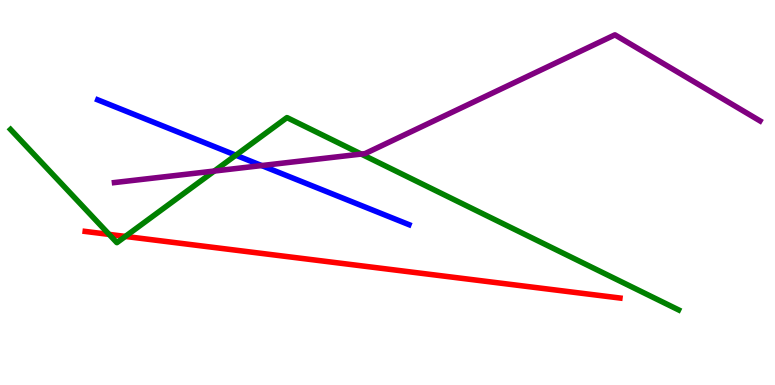[{'lines': ['blue', 'red'], 'intersections': []}, {'lines': ['green', 'red'], 'intersections': [{'x': 1.41, 'y': 3.91}, {'x': 1.62, 'y': 3.86}]}, {'lines': ['purple', 'red'], 'intersections': []}, {'lines': ['blue', 'green'], 'intersections': [{'x': 3.04, 'y': 5.97}]}, {'lines': ['blue', 'purple'], 'intersections': [{'x': 3.38, 'y': 5.7}]}, {'lines': ['green', 'purple'], 'intersections': [{'x': 2.77, 'y': 5.56}, {'x': 4.66, 'y': 6.0}]}]